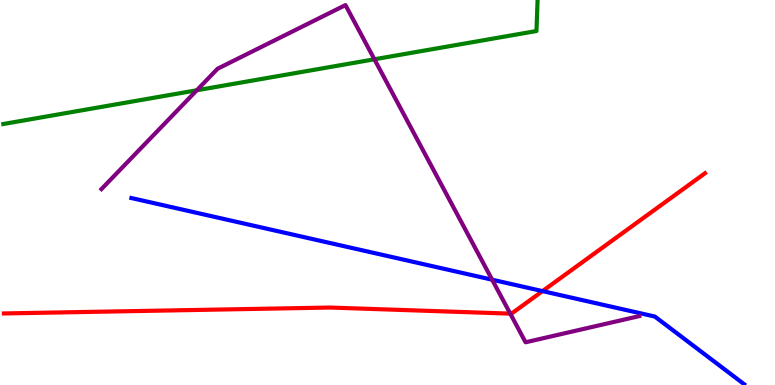[{'lines': ['blue', 'red'], 'intersections': [{'x': 7.0, 'y': 2.44}]}, {'lines': ['green', 'red'], 'intersections': []}, {'lines': ['purple', 'red'], 'intersections': [{'x': 6.58, 'y': 1.85}]}, {'lines': ['blue', 'green'], 'intersections': []}, {'lines': ['blue', 'purple'], 'intersections': [{'x': 6.35, 'y': 2.73}]}, {'lines': ['green', 'purple'], 'intersections': [{'x': 2.54, 'y': 7.66}, {'x': 4.83, 'y': 8.46}]}]